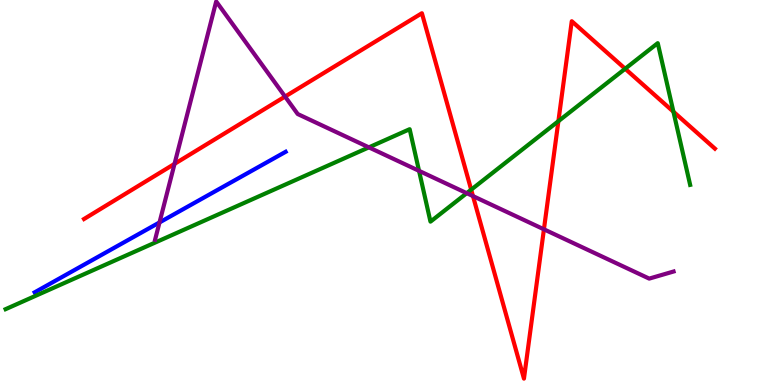[{'lines': ['blue', 'red'], 'intersections': []}, {'lines': ['green', 'red'], 'intersections': [{'x': 6.08, 'y': 5.07}, {'x': 7.21, 'y': 6.85}, {'x': 8.07, 'y': 8.21}, {'x': 8.69, 'y': 7.1}]}, {'lines': ['purple', 'red'], 'intersections': [{'x': 2.25, 'y': 5.74}, {'x': 3.68, 'y': 7.49}, {'x': 6.1, 'y': 4.91}, {'x': 7.02, 'y': 4.04}]}, {'lines': ['blue', 'green'], 'intersections': []}, {'lines': ['blue', 'purple'], 'intersections': [{'x': 2.06, 'y': 4.22}]}, {'lines': ['green', 'purple'], 'intersections': [{'x': 4.76, 'y': 6.17}, {'x': 5.41, 'y': 5.56}, {'x': 6.02, 'y': 4.98}]}]